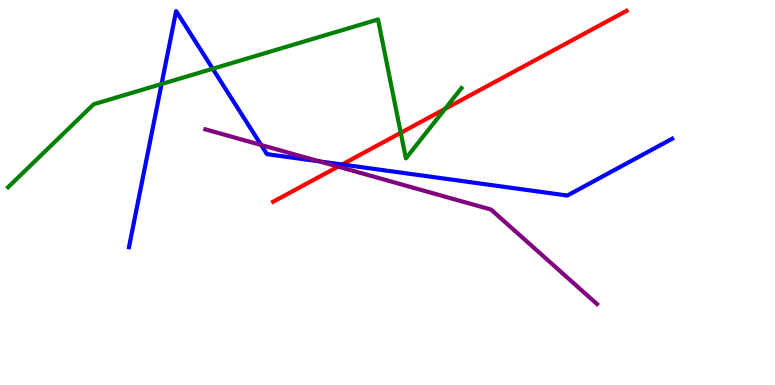[{'lines': ['blue', 'red'], 'intersections': [{'x': 4.41, 'y': 5.73}]}, {'lines': ['green', 'red'], 'intersections': [{'x': 5.17, 'y': 6.55}, {'x': 5.74, 'y': 7.17}]}, {'lines': ['purple', 'red'], 'intersections': [{'x': 4.36, 'y': 5.67}]}, {'lines': ['blue', 'green'], 'intersections': [{'x': 2.08, 'y': 7.82}, {'x': 2.74, 'y': 8.21}]}, {'lines': ['blue', 'purple'], 'intersections': [{'x': 3.37, 'y': 6.23}, {'x': 4.12, 'y': 5.81}]}, {'lines': ['green', 'purple'], 'intersections': []}]